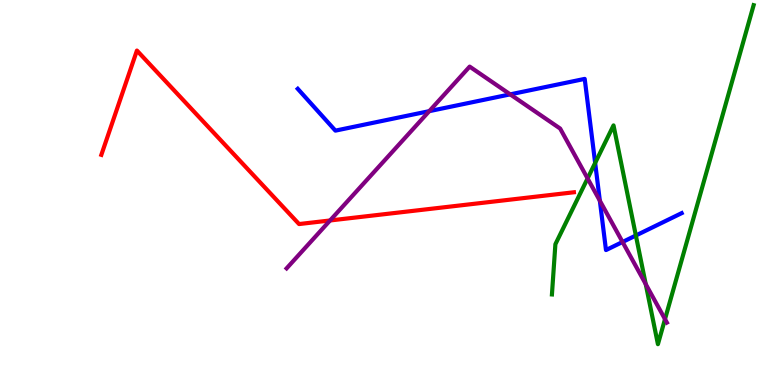[{'lines': ['blue', 'red'], 'intersections': []}, {'lines': ['green', 'red'], 'intersections': []}, {'lines': ['purple', 'red'], 'intersections': [{'x': 4.26, 'y': 4.27}]}, {'lines': ['blue', 'green'], 'intersections': [{'x': 7.68, 'y': 5.77}, {'x': 8.2, 'y': 3.88}]}, {'lines': ['blue', 'purple'], 'intersections': [{'x': 5.54, 'y': 7.11}, {'x': 6.58, 'y': 7.55}, {'x': 7.74, 'y': 4.79}, {'x': 8.03, 'y': 3.71}]}, {'lines': ['green', 'purple'], 'intersections': [{'x': 7.58, 'y': 5.37}, {'x': 8.33, 'y': 2.62}, {'x': 8.58, 'y': 1.71}]}]